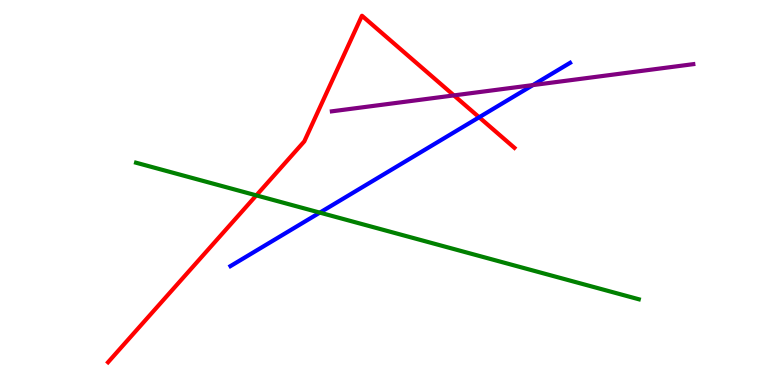[{'lines': ['blue', 'red'], 'intersections': [{'x': 6.18, 'y': 6.95}]}, {'lines': ['green', 'red'], 'intersections': [{'x': 3.31, 'y': 4.93}]}, {'lines': ['purple', 'red'], 'intersections': [{'x': 5.86, 'y': 7.52}]}, {'lines': ['blue', 'green'], 'intersections': [{'x': 4.13, 'y': 4.48}]}, {'lines': ['blue', 'purple'], 'intersections': [{'x': 6.88, 'y': 7.79}]}, {'lines': ['green', 'purple'], 'intersections': []}]